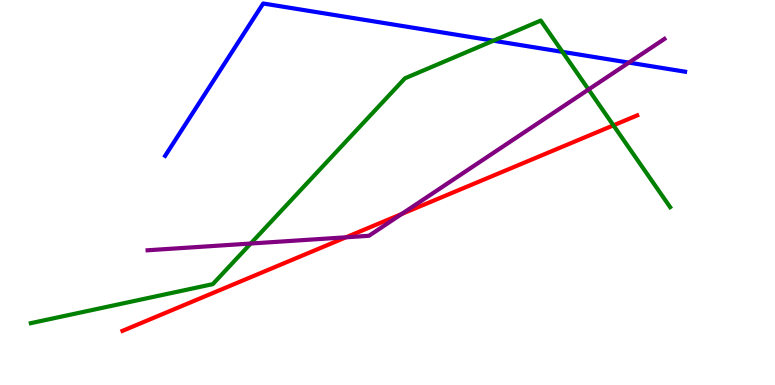[{'lines': ['blue', 'red'], 'intersections': []}, {'lines': ['green', 'red'], 'intersections': [{'x': 7.92, 'y': 6.74}]}, {'lines': ['purple', 'red'], 'intersections': [{'x': 4.46, 'y': 3.84}, {'x': 5.18, 'y': 4.44}]}, {'lines': ['blue', 'green'], 'intersections': [{'x': 6.37, 'y': 8.94}, {'x': 7.26, 'y': 8.65}]}, {'lines': ['blue', 'purple'], 'intersections': [{'x': 8.11, 'y': 8.37}]}, {'lines': ['green', 'purple'], 'intersections': [{'x': 3.23, 'y': 3.67}, {'x': 7.59, 'y': 7.68}]}]